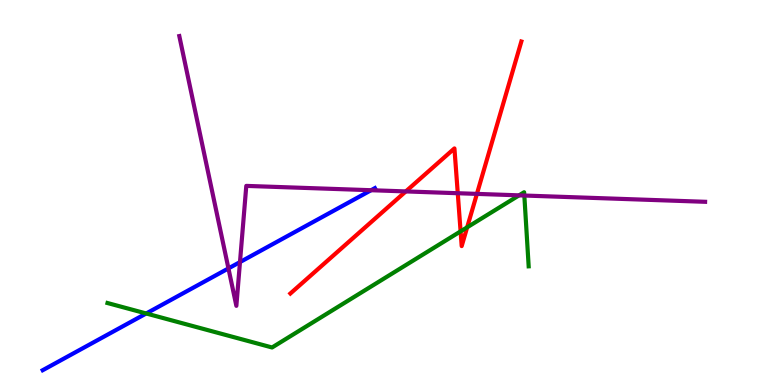[{'lines': ['blue', 'red'], 'intersections': []}, {'lines': ['green', 'red'], 'intersections': [{'x': 5.94, 'y': 3.99}, {'x': 6.03, 'y': 4.1}]}, {'lines': ['purple', 'red'], 'intersections': [{'x': 5.24, 'y': 5.03}, {'x': 5.91, 'y': 4.98}, {'x': 6.15, 'y': 4.96}]}, {'lines': ['blue', 'green'], 'intersections': [{'x': 1.89, 'y': 1.86}]}, {'lines': ['blue', 'purple'], 'intersections': [{'x': 2.95, 'y': 3.03}, {'x': 3.1, 'y': 3.19}, {'x': 4.79, 'y': 5.06}]}, {'lines': ['green', 'purple'], 'intersections': [{'x': 6.7, 'y': 4.93}, {'x': 6.77, 'y': 4.92}]}]